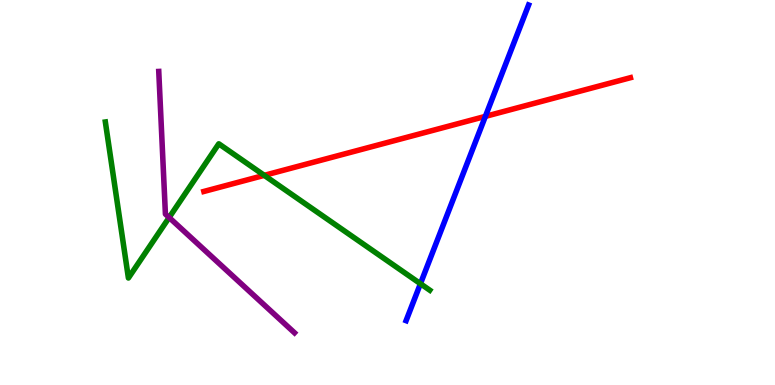[{'lines': ['blue', 'red'], 'intersections': [{'x': 6.26, 'y': 6.98}]}, {'lines': ['green', 'red'], 'intersections': [{'x': 3.41, 'y': 5.45}]}, {'lines': ['purple', 'red'], 'intersections': []}, {'lines': ['blue', 'green'], 'intersections': [{'x': 5.43, 'y': 2.63}]}, {'lines': ['blue', 'purple'], 'intersections': []}, {'lines': ['green', 'purple'], 'intersections': [{'x': 2.18, 'y': 4.35}]}]